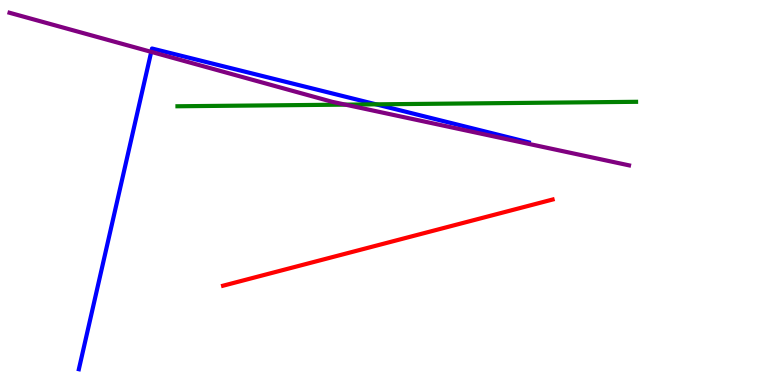[{'lines': ['blue', 'red'], 'intersections': []}, {'lines': ['green', 'red'], 'intersections': []}, {'lines': ['purple', 'red'], 'intersections': []}, {'lines': ['blue', 'green'], 'intersections': [{'x': 4.85, 'y': 7.29}]}, {'lines': ['blue', 'purple'], 'intersections': [{'x': 1.95, 'y': 8.65}]}, {'lines': ['green', 'purple'], 'intersections': [{'x': 4.46, 'y': 7.28}]}]